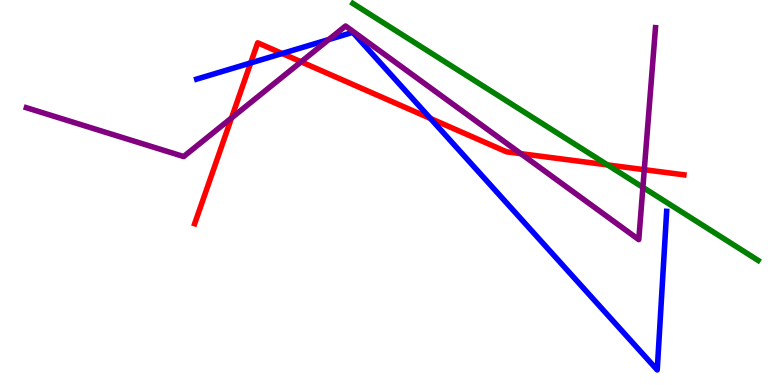[{'lines': ['blue', 'red'], 'intersections': [{'x': 3.23, 'y': 8.37}, {'x': 3.64, 'y': 8.61}, {'x': 5.55, 'y': 6.92}]}, {'lines': ['green', 'red'], 'intersections': [{'x': 7.84, 'y': 5.72}]}, {'lines': ['purple', 'red'], 'intersections': [{'x': 2.99, 'y': 6.94}, {'x': 3.89, 'y': 8.39}, {'x': 6.72, 'y': 6.01}, {'x': 8.31, 'y': 5.59}]}, {'lines': ['blue', 'green'], 'intersections': []}, {'lines': ['blue', 'purple'], 'intersections': [{'x': 4.24, 'y': 8.97}]}, {'lines': ['green', 'purple'], 'intersections': [{'x': 8.3, 'y': 5.13}]}]